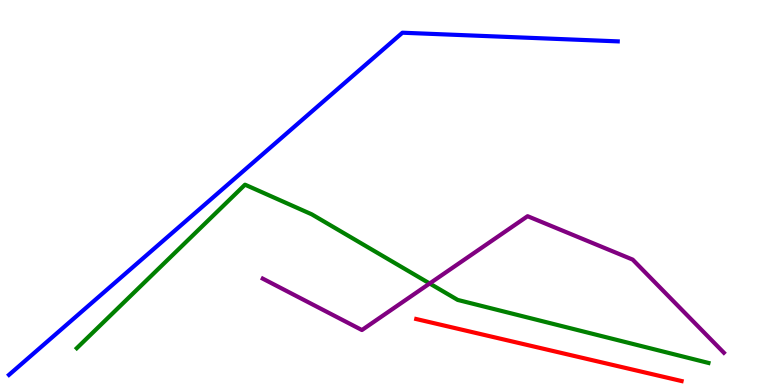[{'lines': ['blue', 'red'], 'intersections': []}, {'lines': ['green', 'red'], 'intersections': []}, {'lines': ['purple', 'red'], 'intersections': []}, {'lines': ['blue', 'green'], 'intersections': []}, {'lines': ['blue', 'purple'], 'intersections': []}, {'lines': ['green', 'purple'], 'intersections': [{'x': 5.54, 'y': 2.64}]}]